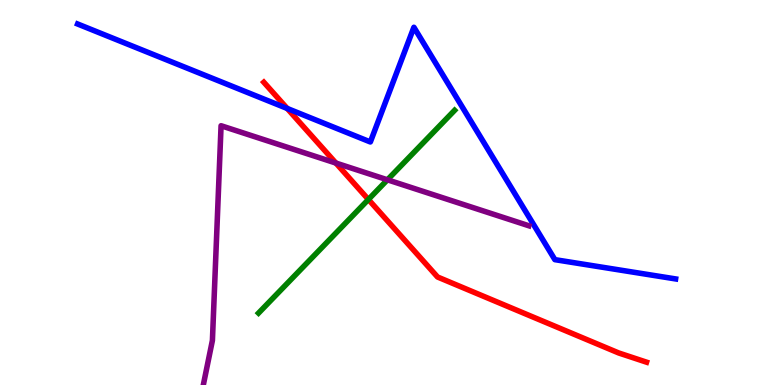[{'lines': ['blue', 'red'], 'intersections': [{'x': 3.71, 'y': 7.18}]}, {'lines': ['green', 'red'], 'intersections': [{'x': 4.75, 'y': 4.82}]}, {'lines': ['purple', 'red'], 'intersections': [{'x': 4.33, 'y': 5.76}]}, {'lines': ['blue', 'green'], 'intersections': []}, {'lines': ['blue', 'purple'], 'intersections': []}, {'lines': ['green', 'purple'], 'intersections': [{'x': 5.0, 'y': 5.33}]}]